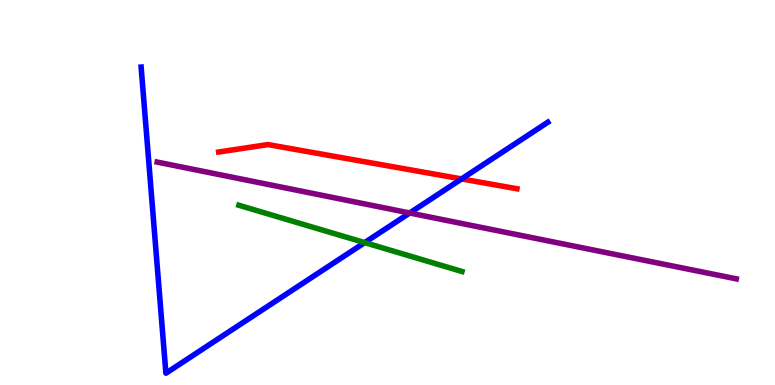[{'lines': ['blue', 'red'], 'intersections': [{'x': 5.96, 'y': 5.35}]}, {'lines': ['green', 'red'], 'intersections': []}, {'lines': ['purple', 'red'], 'intersections': []}, {'lines': ['blue', 'green'], 'intersections': [{'x': 4.71, 'y': 3.7}]}, {'lines': ['blue', 'purple'], 'intersections': [{'x': 5.29, 'y': 4.47}]}, {'lines': ['green', 'purple'], 'intersections': []}]